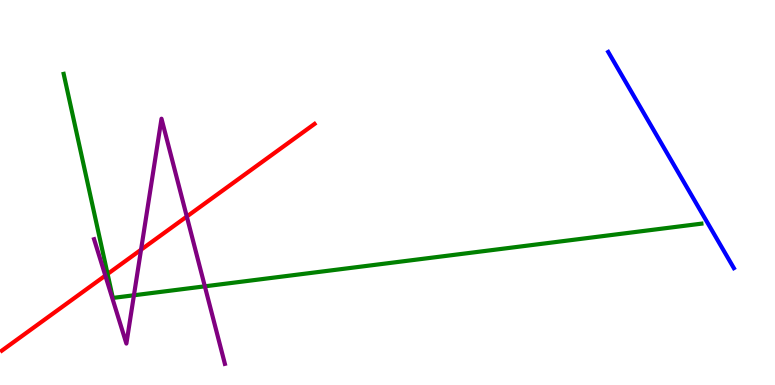[{'lines': ['blue', 'red'], 'intersections': []}, {'lines': ['green', 'red'], 'intersections': [{'x': 1.39, 'y': 2.88}]}, {'lines': ['purple', 'red'], 'intersections': [{'x': 1.36, 'y': 2.84}, {'x': 1.82, 'y': 3.51}, {'x': 2.41, 'y': 4.38}]}, {'lines': ['blue', 'green'], 'intersections': []}, {'lines': ['blue', 'purple'], 'intersections': []}, {'lines': ['green', 'purple'], 'intersections': [{'x': 1.73, 'y': 2.33}, {'x': 2.64, 'y': 2.56}]}]